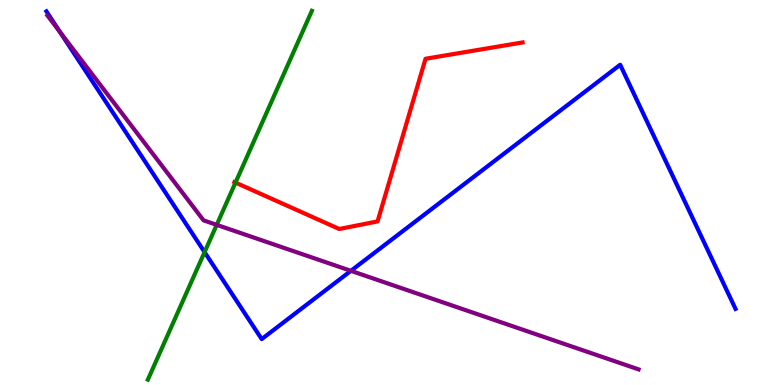[{'lines': ['blue', 'red'], 'intersections': []}, {'lines': ['green', 'red'], 'intersections': [{'x': 3.04, 'y': 5.26}]}, {'lines': ['purple', 'red'], 'intersections': []}, {'lines': ['blue', 'green'], 'intersections': [{'x': 2.64, 'y': 3.45}]}, {'lines': ['blue', 'purple'], 'intersections': [{'x': 0.771, 'y': 9.18}, {'x': 4.53, 'y': 2.97}]}, {'lines': ['green', 'purple'], 'intersections': [{'x': 2.8, 'y': 4.16}]}]